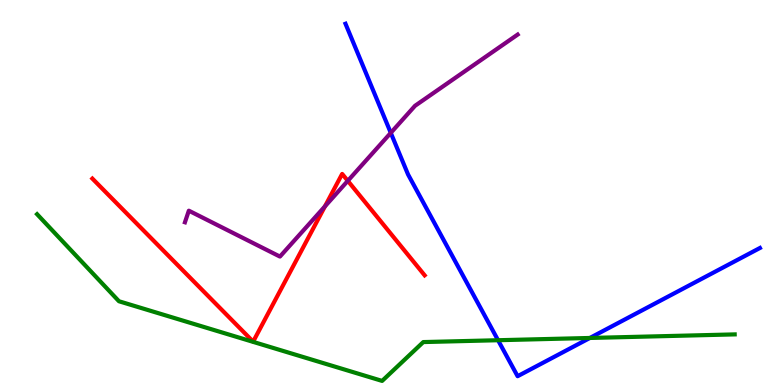[{'lines': ['blue', 'red'], 'intersections': []}, {'lines': ['green', 'red'], 'intersections': []}, {'lines': ['purple', 'red'], 'intersections': [{'x': 4.19, 'y': 4.64}, {'x': 4.49, 'y': 5.3}]}, {'lines': ['blue', 'green'], 'intersections': [{'x': 6.43, 'y': 1.16}, {'x': 7.61, 'y': 1.22}]}, {'lines': ['blue', 'purple'], 'intersections': [{'x': 5.04, 'y': 6.55}]}, {'lines': ['green', 'purple'], 'intersections': []}]